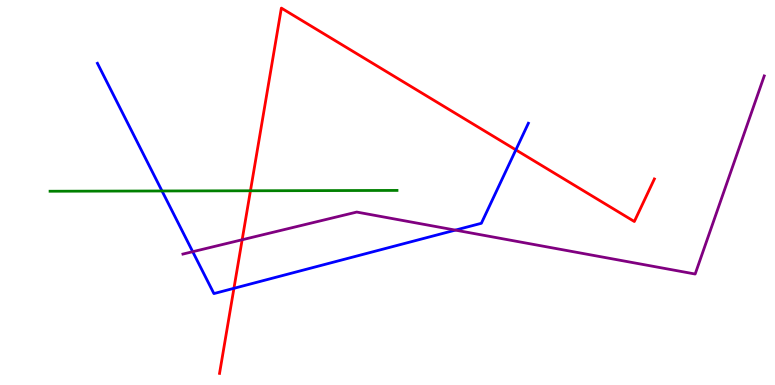[{'lines': ['blue', 'red'], 'intersections': [{'x': 3.02, 'y': 2.51}, {'x': 6.66, 'y': 6.11}]}, {'lines': ['green', 'red'], 'intersections': [{'x': 3.23, 'y': 5.04}]}, {'lines': ['purple', 'red'], 'intersections': [{'x': 3.12, 'y': 3.77}]}, {'lines': ['blue', 'green'], 'intersections': [{'x': 2.09, 'y': 5.04}]}, {'lines': ['blue', 'purple'], 'intersections': [{'x': 2.49, 'y': 3.46}, {'x': 5.88, 'y': 4.02}]}, {'lines': ['green', 'purple'], 'intersections': []}]